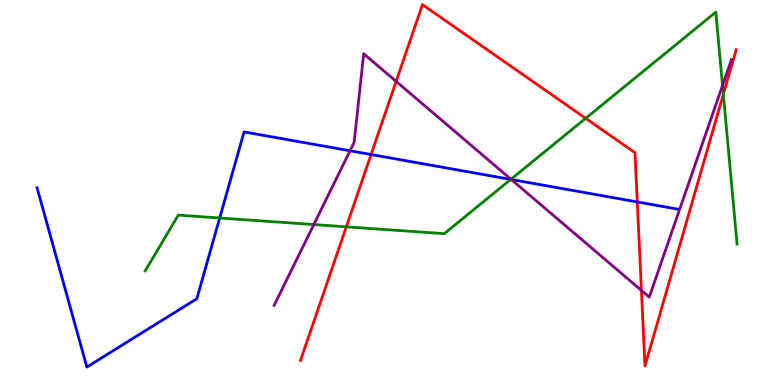[{'lines': ['blue', 'red'], 'intersections': [{'x': 4.79, 'y': 5.99}, {'x': 8.22, 'y': 4.75}]}, {'lines': ['green', 'red'], 'intersections': [{'x': 4.47, 'y': 4.11}, {'x': 7.56, 'y': 6.93}, {'x': 9.33, 'y': 7.55}]}, {'lines': ['purple', 'red'], 'intersections': [{'x': 5.11, 'y': 7.89}, {'x': 8.28, 'y': 2.46}]}, {'lines': ['blue', 'green'], 'intersections': [{'x': 2.83, 'y': 4.34}, {'x': 6.59, 'y': 5.34}]}, {'lines': ['blue', 'purple'], 'intersections': [{'x': 4.52, 'y': 6.08}, {'x': 6.6, 'y': 5.34}]}, {'lines': ['green', 'purple'], 'intersections': [{'x': 4.05, 'y': 4.17}, {'x': 6.59, 'y': 5.34}, {'x': 9.32, 'y': 7.78}]}]